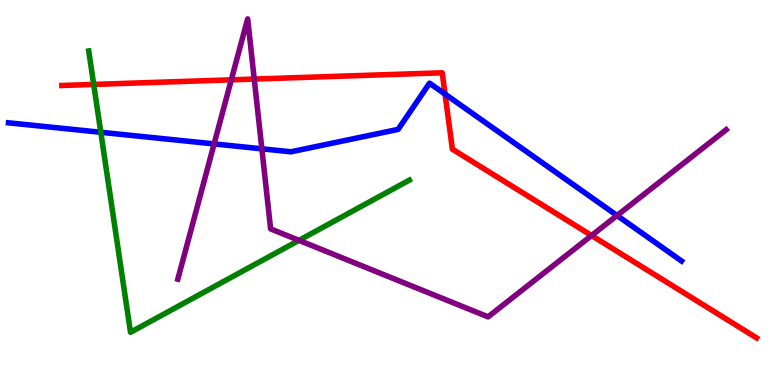[{'lines': ['blue', 'red'], 'intersections': [{'x': 5.74, 'y': 7.56}]}, {'lines': ['green', 'red'], 'intersections': [{'x': 1.21, 'y': 7.81}]}, {'lines': ['purple', 'red'], 'intersections': [{'x': 2.98, 'y': 7.93}, {'x': 3.28, 'y': 7.95}, {'x': 7.63, 'y': 3.88}]}, {'lines': ['blue', 'green'], 'intersections': [{'x': 1.3, 'y': 6.56}]}, {'lines': ['blue', 'purple'], 'intersections': [{'x': 2.76, 'y': 6.26}, {'x': 3.38, 'y': 6.13}, {'x': 7.96, 'y': 4.4}]}, {'lines': ['green', 'purple'], 'intersections': [{'x': 3.86, 'y': 3.76}]}]